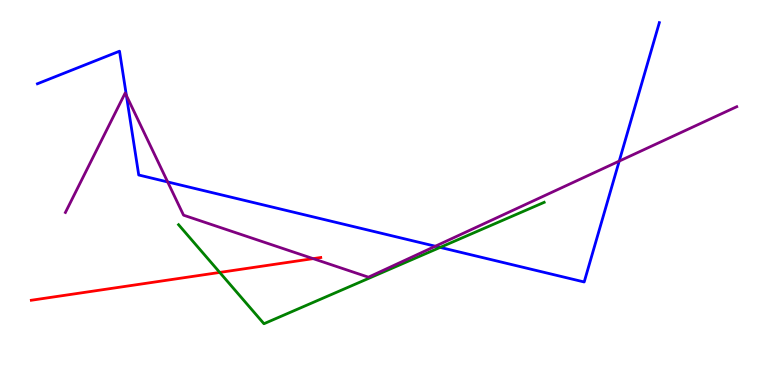[{'lines': ['blue', 'red'], 'intersections': []}, {'lines': ['green', 'red'], 'intersections': [{'x': 2.84, 'y': 2.92}]}, {'lines': ['purple', 'red'], 'intersections': [{'x': 4.04, 'y': 3.28}]}, {'lines': ['blue', 'green'], 'intersections': [{'x': 5.68, 'y': 3.57}]}, {'lines': ['blue', 'purple'], 'intersections': [{'x': 1.63, 'y': 7.52}, {'x': 2.16, 'y': 5.27}, {'x': 5.62, 'y': 3.6}, {'x': 7.99, 'y': 5.82}]}, {'lines': ['green', 'purple'], 'intersections': []}]